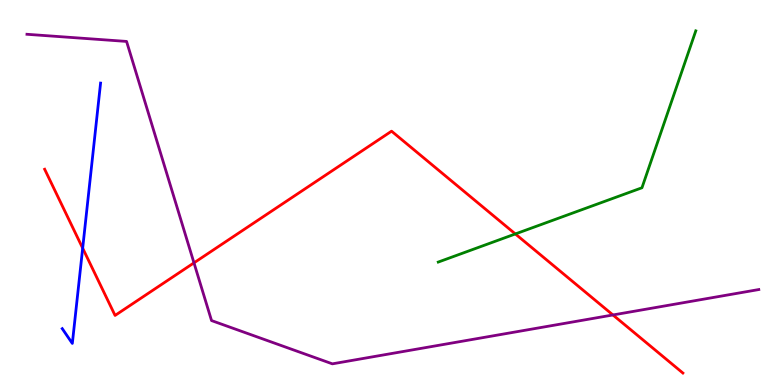[{'lines': ['blue', 'red'], 'intersections': [{'x': 1.07, 'y': 3.55}]}, {'lines': ['green', 'red'], 'intersections': [{'x': 6.65, 'y': 3.92}]}, {'lines': ['purple', 'red'], 'intersections': [{'x': 2.5, 'y': 3.17}, {'x': 7.91, 'y': 1.82}]}, {'lines': ['blue', 'green'], 'intersections': []}, {'lines': ['blue', 'purple'], 'intersections': []}, {'lines': ['green', 'purple'], 'intersections': []}]